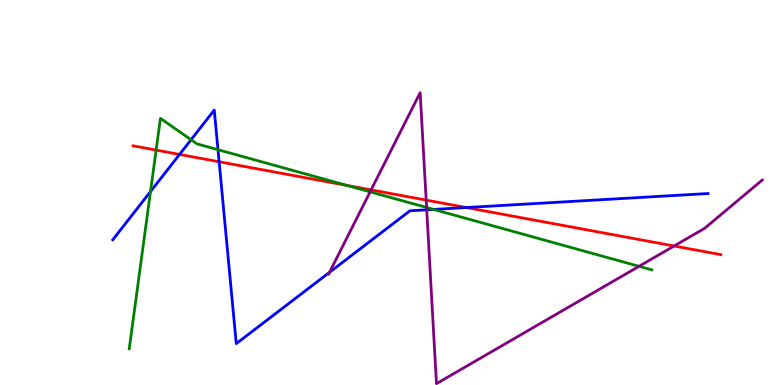[{'lines': ['blue', 'red'], 'intersections': [{'x': 2.32, 'y': 5.99}, {'x': 2.83, 'y': 5.8}, {'x': 6.02, 'y': 4.61}]}, {'lines': ['green', 'red'], 'intersections': [{'x': 2.01, 'y': 6.1}, {'x': 4.48, 'y': 5.18}]}, {'lines': ['purple', 'red'], 'intersections': [{'x': 4.79, 'y': 5.07}, {'x': 5.5, 'y': 4.8}, {'x': 8.7, 'y': 3.61}]}, {'lines': ['blue', 'green'], 'intersections': [{'x': 1.94, 'y': 5.02}, {'x': 2.47, 'y': 6.37}, {'x': 2.81, 'y': 6.11}, {'x': 5.6, 'y': 4.56}]}, {'lines': ['blue', 'purple'], 'intersections': [{'x': 4.25, 'y': 2.93}, {'x': 5.51, 'y': 4.55}]}, {'lines': ['green', 'purple'], 'intersections': [{'x': 4.78, 'y': 5.02}, {'x': 5.5, 'y': 4.61}, {'x': 8.25, 'y': 3.08}]}]